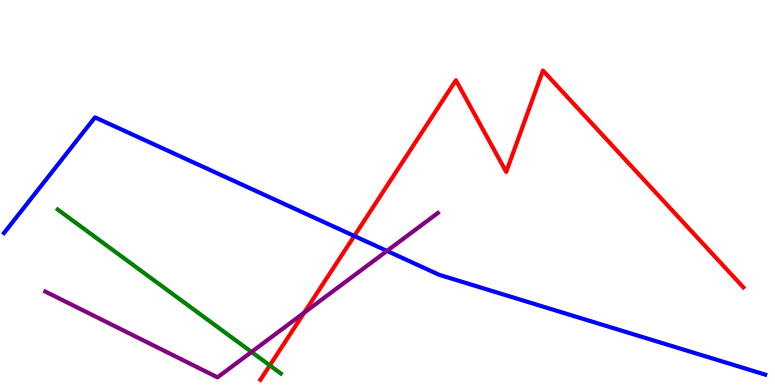[{'lines': ['blue', 'red'], 'intersections': [{'x': 4.57, 'y': 3.87}]}, {'lines': ['green', 'red'], 'intersections': [{'x': 3.48, 'y': 0.509}]}, {'lines': ['purple', 'red'], 'intersections': [{'x': 3.93, 'y': 1.88}]}, {'lines': ['blue', 'green'], 'intersections': []}, {'lines': ['blue', 'purple'], 'intersections': [{'x': 4.99, 'y': 3.48}]}, {'lines': ['green', 'purple'], 'intersections': [{'x': 3.25, 'y': 0.858}]}]